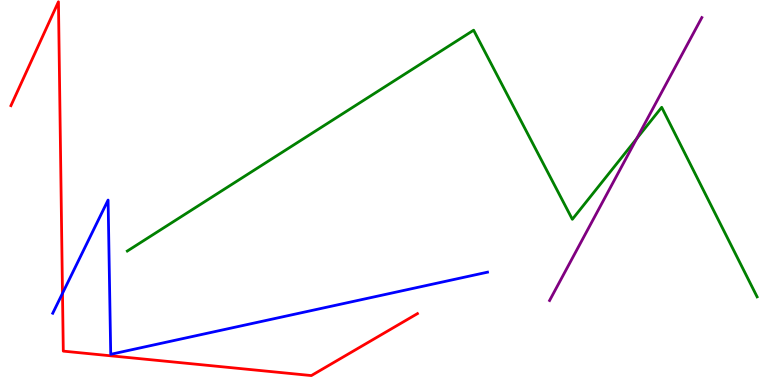[{'lines': ['blue', 'red'], 'intersections': [{'x': 0.806, 'y': 2.38}]}, {'lines': ['green', 'red'], 'intersections': []}, {'lines': ['purple', 'red'], 'intersections': []}, {'lines': ['blue', 'green'], 'intersections': []}, {'lines': ['blue', 'purple'], 'intersections': []}, {'lines': ['green', 'purple'], 'intersections': [{'x': 8.22, 'y': 6.4}]}]